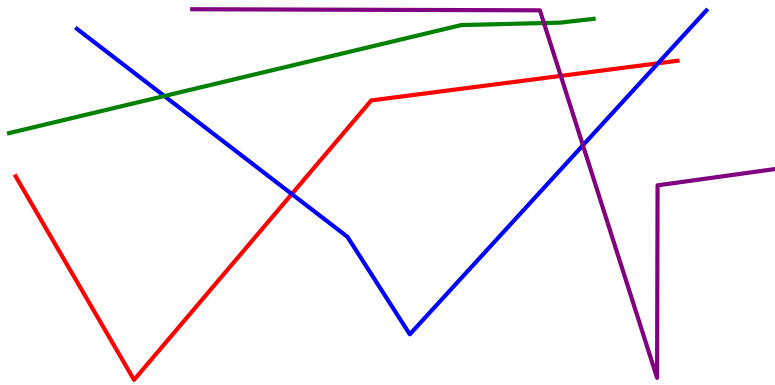[{'lines': ['blue', 'red'], 'intersections': [{'x': 3.77, 'y': 4.96}, {'x': 8.49, 'y': 8.36}]}, {'lines': ['green', 'red'], 'intersections': []}, {'lines': ['purple', 'red'], 'intersections': [{'x': 7.24, 'y': 8.03}]}, {'lines': ['blue', 'green'], 'intersections': [{'x': 2.12, 'y': 7.51}]}, {'lines': ['blue', 'purple'], 'intersections': [{'x': 7.52, 'y': 6.23}]}, {'lines': ['green', 'purple'], 'intersections': [{'x': 7.02, 'y': 9.4}]}]